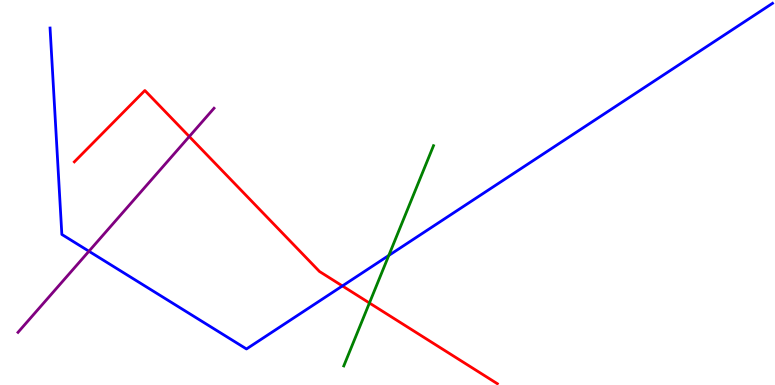[{'lines': ['blue', 'red'], 'intersections': [{'x': 4.42, 'y': 2.57}]}, {'lines': ['green', 'red'], 'intersections': [{'x': 4.77, 'y': 2.13}]}, {'lines': ['purple', 'red'], 'intersections': [{'x': 2.44, 'y': 6.45}]}, {'lines': ['blue', 'green'], 'intersections': [{'x': 5.02, 'y': 3.36}]}, {'lines': ['blue', 'purple'], 'intersections': [{'x': 1.15, 'y': 3.47}]}, {'lines': ['green', 'purple'], 'intersections': []}]